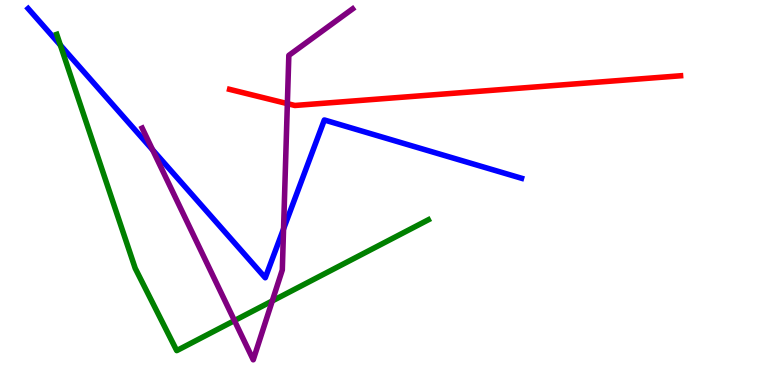[{'lines': ['blue', 'red'], 'intersections': []}, {'lines': ['green', 'red'], 'intersections': []}, {'lines': ['purple', 'red'], 'intersections': [{'x': 3.71, 'y': 7.31}]}, {'lines': ['blue', 'green'], 'intersections': [{'x': 0.779, 'y': 8.83}]}, {'lines': ['blue', 'purple'], 'intersections': [{'x': 1.97, 'y': 6.11}, {'x': 3.66, 'y': 4.05}]}, {'lines': ['green', 'purple'], 'intersections': [{'x': 3.03, 'y': 1.67}, {'x': 3.51, 'y': 2.18}]}]